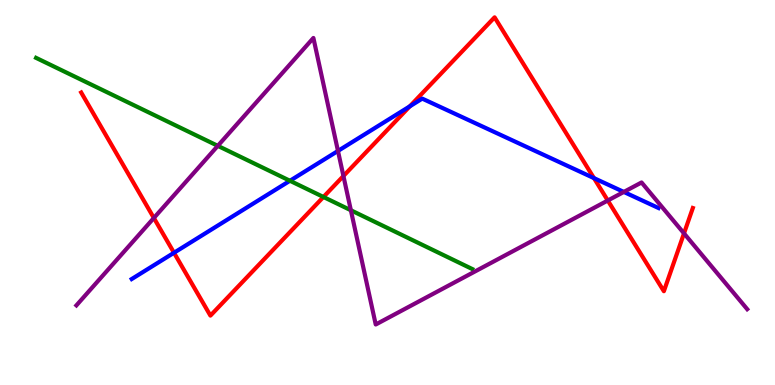[{'lines': ['blue', 'red'], 'intersections': [{'x': 2.25, 'y': 3.43}, {'x': 5.29, 'y': 7.24}, {'x': 7.66, 'y': 5.37}]}, {'lines': ['green', 'red'], 'intersections': [{'x': 4.17, 'y': 4.88}]}, {'lines': ['purple', 'red'], 'intersections': [{'x': 1.99, 'y': 4.34}, {'x': 4.43, 'y': 5.43}, {'x': 7.84, 'y': 4.79}, {'x': 8.83, 'y': 3.94}]}, {'lines': ['blue', 'green'], 'intersections': [{'x': 3.74, 'y': 5.3}]}, {'lines': ['blue', 'purple'], 'intersections': [{'x': 4.36, 'y': 6.08}, {'x': 8.05, 'y': 5.01}]}, {'lines': ['green', 'purple'], 'intersections': [{'x': 2.81, 'y': 6.21}, {'x': 4.53, 'y': 4.54}]}]